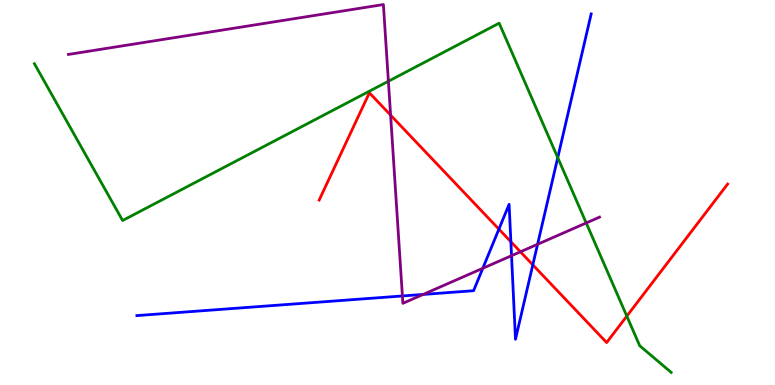[{'lines': ['blue', 'red'], 'intersections': [{'x': 6.44, 'y': 4.05}, {'x': 6.59, 'y': 3.72}, {'x': 6.87, 'y': 3.12}]}, {'lines': ['green', 'red'], 'intersections': [{'x': 8.09, 'y': 1.79}]}, {'lines': ['purple', 'red'], 'intersections': [{'x': 5.04, 'y': 7.01}, {'x': 6.72, 'y': 3.46}]}, {'lines': ['blue', 'green'], 'intersections': [{'x': 7.2, 'y': 5.91}]}, {'lines': ['blue', 'purple'], 'intersections': [{'x': 5.19, 'y': 2.31}, {'x': 5.46, 'y': 2.35}, {'x': 6.23, 'y': 3.03}, {'x': 6.6, 'y': 3.36}, {'x': 6.94, 'y': 3.66}]}, {'lines': ['green', 'purple'], 'intersections': [{'x': 5.01, 'y': 7.89}, {'x': 7.56, 'y': 4.21}]}]